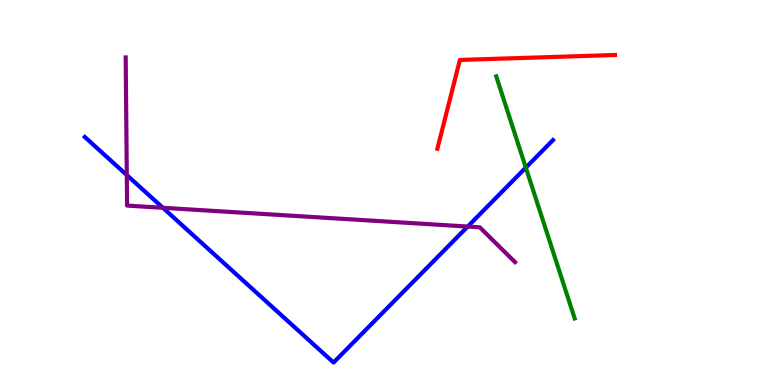[{'lines': ['blue', 'red'], 'intersections': []}, {'lines': ['green', 'red'], 'intersections': []}, {'lines': ['purple', 'red'], 'intersections': []}, {'lines': ['blue', 'green'], 'intersections': [{'x': 6.78, 'y': 5.65}]}, {'lines': ['blue', 'purple'], 'intersections': [{'x': 1.64, 'y': 5.45}, {'x': 2.1, 'y': 4.6}, {'x': 6.03, 'y': 4.12}]}, {'lines': ['green', 'purple'], 'intersections': []}]